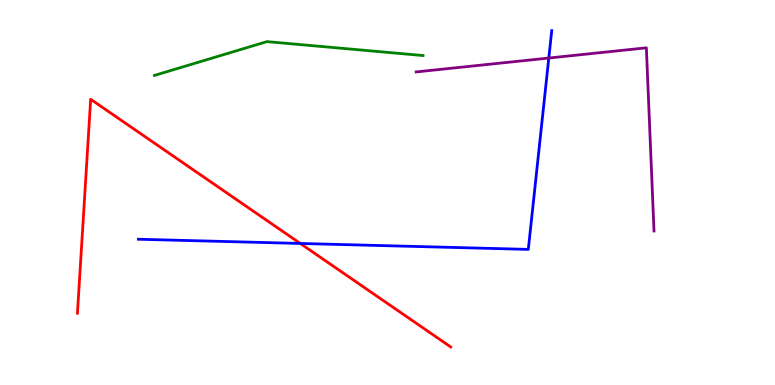[{'lines': ['blue', 'red'], 'intersections': [{'x': 3.87, 'y': 3.68}]}, {'lines': ['green', 'red'], 'intersections': []}, {'lines': ['purple', 'red'], 'intersections': []}, {'lines': ['blue', 'green'], 'intersections': []}, {'lines': ['blue', 'purple'], 'intersections': [{'x': 7.08, 'y': 8.49}]}, {'lines': ['green', 'purple'], 'intersections': []}]